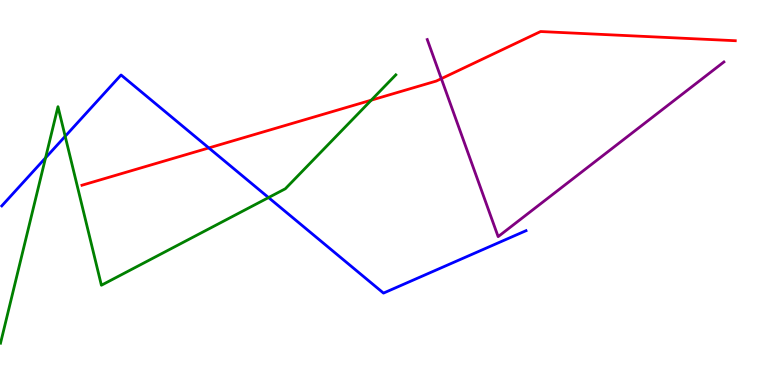[{'lines': ['blue', 'red'], 'intersections': [{'x': 2.69, 'y': 6.16}]}, {'lines': ['green', 'red'], 'intersections': [{'x': 4.79, 'y': 7.4}]}, {'lines': ['purple', 'red'], 'intersections': [{'x': 5.69, 'y': 7.96}]}, {'lines': ['blue', 'green'], 'intersections': [{'x': 0.588, 'y': 5.9}, {'x': 0.841, 'y': 6.46}, {'x': 3.47, 'y': 4.87}]}, {'lines': ['blue', 'purple'], 'intersections': []}, {'lines': ['green', 'purple'], 'intersections': []}]